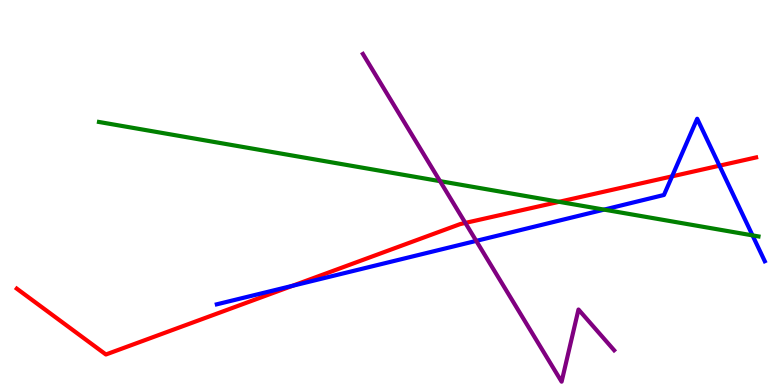[{'lines': ['blue', 'red'], 'intersections': [{'x': 3.77, 'y': 2.58}, {'x': 8.67, 'y': 5.42}, {'x': 9.28, 'y': 5.7}]}, {'lines': ['green', 'red'], 'intersections': [{'x': 7.21, 'y': 4.76}]}, {'lines': ['purple', 'red'], 'intersections': [{'x': 6.0, 'y': 4.21}]}, {'lines': ['blue', 'green'], 'intersections': [{'x': 7.79, 'y': 4.56}, {'x': 9.71, 'y': 3.89}]}, {'lines': ['blue', 'purple'], 'intersections': [{'x': 6.14, 'y': 3.74}]}, {'lines': ['green', 'purple'], 'intersections': [{'x': 5.68, 'y': 5.29}]}]